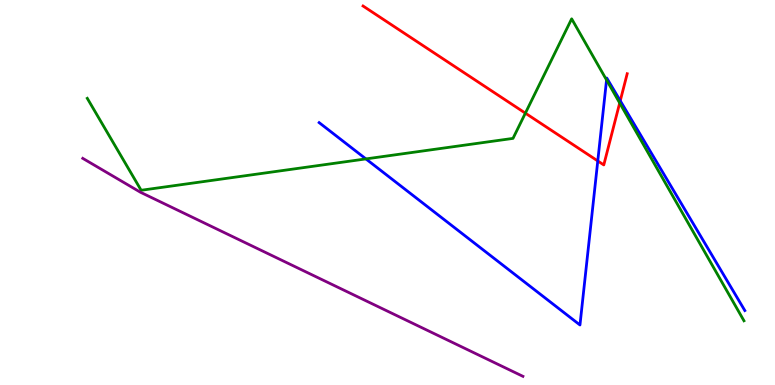[{'lines': ['blue', 'red'], 'intersections': [{'x': 7.71, 'y': 5.82}, {'x': 8.0, 'y': 7.38}]}, {'lines': ['green', 'red'], 'intersections': [{'x': 6.78, 'y': 7.06}, {'x': 8.0, 'y': 7.32}]}, {'lines': ['purple', 'red'], 'intersections': []}, {'lines': ['blue', 'green'], 'intersections': [{'x': 4.72, 'y': 5.87}, {'x': 7.83, 'y': 7.92}]}, {'lines': ['blue', 'purple'], 'intersections': []}, {'lines': ['green', 'purple'], 'intersections': []}]